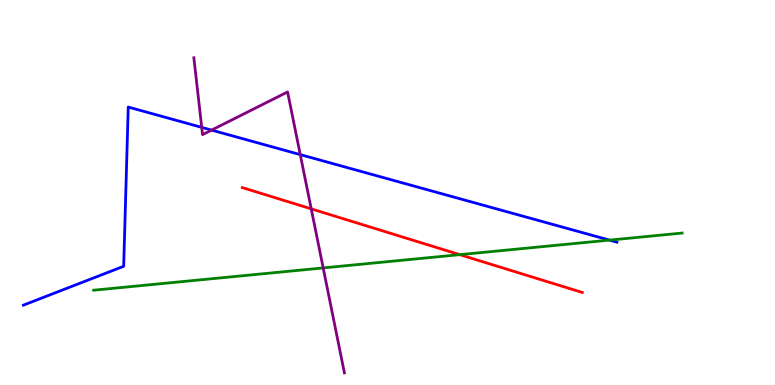[{'lines': ['blue', 'red'], 'intersections': []}, {'lines': ['green', 'red'], 'intersections': [{'x': 5.93, 'y': 3.39}]}, {'lines': ['purple', 'red'], 'intersections': [{'x': 4.02, 'y': 4.58}]}, {'lines': ['blue', 'green'], 'intersections': [{'x': 7.86, 'y': 3.76}]}, {'lines': ['blue', 'purple'], 'intersections': [{'x': 2.6, 'y': 6.69}, {'x': 2.73, 'y': 6.62}, {'x': 3.87, 'y': 5.98}]}, {'lines': ['green', 'purple'], 'intersections': [{'x': 4.17, 'y': 3.04}]}]